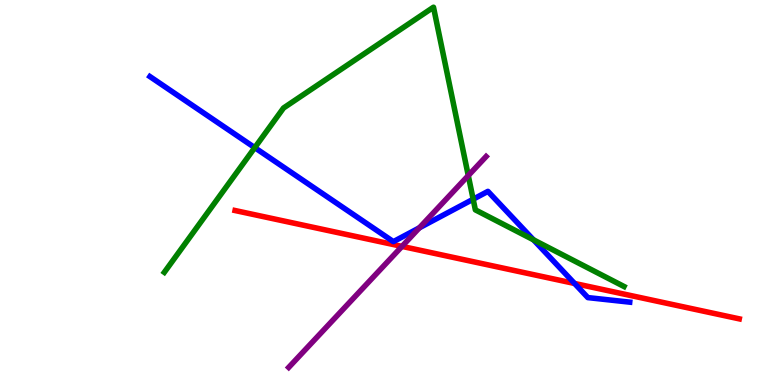[{'lines': ['blue', 'red'], 'intersections': [{'x': 7.41, 'y': 2.64}]}, {'lines': ['green', 'red'], 'intersections': []}, {'lines': ['purple', 'red'], 'intersections': [{'x': 5.19, 'y': 3.6}]}, {'lines': ['blue', 'green'], 'intersections': [{'x': 3.29, 'y': 6.17}, {'x': 6.11, 'y': 4.83}, {'x': 6.88, 'y': 3.77}]}, {'lines': ['blue', 'purple'], 'intersections': [{'x': 5.41, 'y': 4.08}]}, {'lines': ['green', 'purple'], 'intersections': [{'x': 6.04, 'y': 5.44}]}]